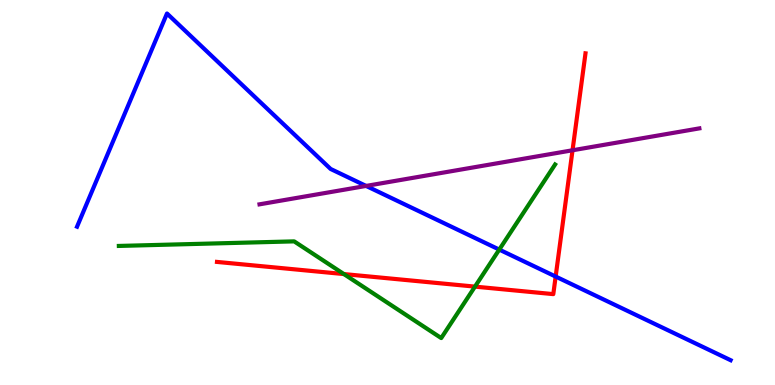[{'lines': ['blue', 'red'], 'intersections': [{'x': 7.17, 'y': 2.82}]}, {'lines': ['green', 'red'], 'intersections': [{'x': 4.44, 'y': 2.88}, {'x': 6.13, 'y': 2.56}]}, {'lines': ['purple', 'red'], 'intersections': [{'x': 7.39, 'y': 6.1}]}, {'lines': ['blue', 'green'], 'intersections': [{'x': 6.44, 'y': 3.52}]}, {'lines': ['blue', 'purple'], 'intersections': [{'x': 4.72, 'y': 5.17}]}, {'lines': ['green', 'purple'], 'intersections': []}]